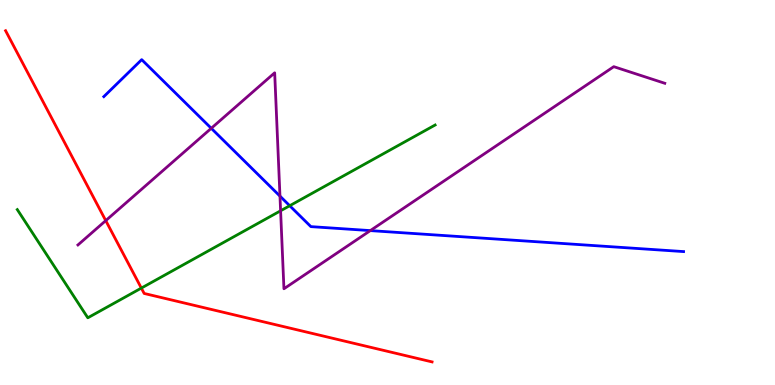[{'lines': ['blue', 'red'], 'intersections': []}, {'lines': ['green', 'red'], 'intersections': [{'x': 1.82, 'y': 2.52}]}, {'lines': ['purple', 'red'], 'intersections': [{'x': 1.36, 'y': 4.27}]}, {'lines': ['blue', 'green'], 'intersections': [{'x': 3.74, 'y': 4.66}]}, {'lines': ['blue', 'purple'], 'intersections': [{'x': 2.73, 'y': 6.67}, {'x': 3.61, 'y': 4.91}, {'x': 4.78, 'y': 4.01}]}, {'lines': ['green', 'purple'], 'intersections': [{'x': 3.62, 'y': 4.52}]}]